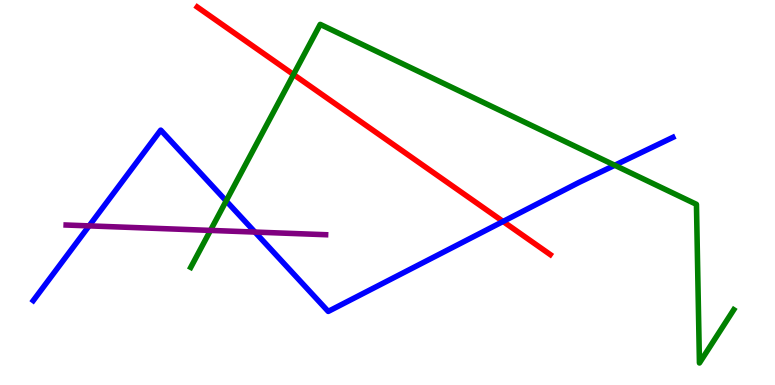[{'lines': ['blue', 'red'], 'intersections': [{'x': 6.49, 'y': 4.25}]}, {'lines': ['green', 'red'], 'intersections': [{'x': 3.79, 'y': 8.06}]}, {'lines': ['purple', 'red'], 'intersections': []}, {'lines': ['blue', 'green'], 'intersections': [{'x': 2.92, 'y': 4.78}, {'x': 7.93, 'y': 5.71}]}, {'lines': ['blue', 'purple'], 'intersections': [{'x': 1.15, 'y': 4.13}, {'x': 3.29, 'y': 3.97}]}, {'lines': ['green', 'purple'], 'intersections': [{'x': 2.72, 'y': 4.02}]}]